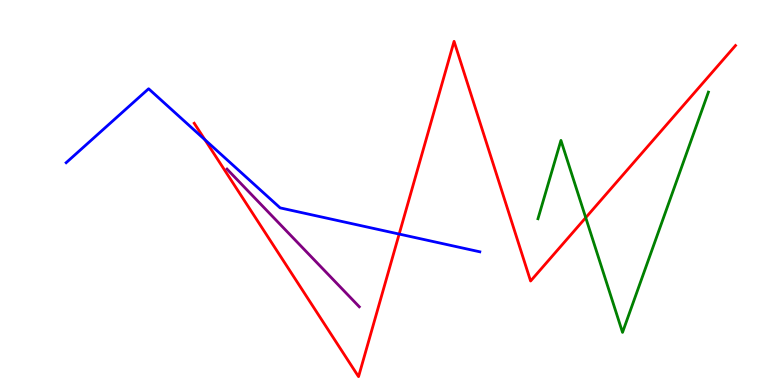[{'lines': ['blue', 'red'], 'intersections': [{'x': 2.64, 'y': 6.37}, {'x': 5.15, 'y': 3.92}]}, {'lines': ['green', 'red'], 'intersections': [{'x': 7.56, 'y': 4.35}]}, {'lines': ['purple', 'red'], 'intersections': []}, {'lines': ['blue', 'green'], 'intersections': []}, {'lines': ['blue', 'purple'], 'intersections': []}, {'lines': ['green', 'purple'], 'intersections': []}]